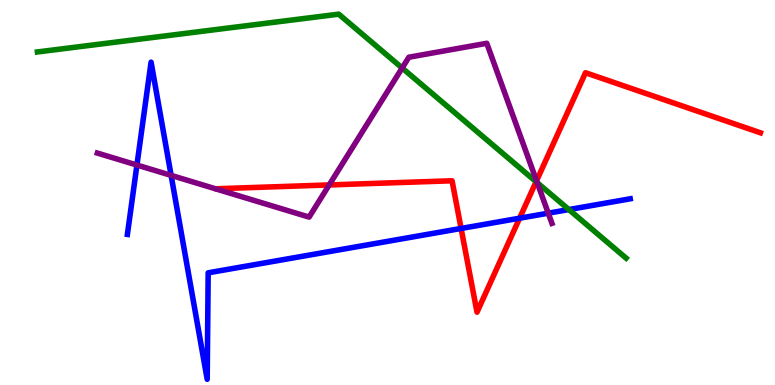[{'lines': ['blue', 'red'], 'intersections': [{'x': 5.95, 'y': 4.07}, {'x': 6.7, 'y': 4.33}]}, {'lines': ['green', 'red'], 'intersections': [{'x': 6.92, 'y': 5.28}]}, {'lines': ['purple', 'red'], 'intersections': [{'x': 4.25, 'y': 5.2}, {'x': 6.92, 'y': 5.3}]}, {'lines': ['blue', 'green'], 'intersections': [{'x': 7.34, 'y': 4.56}]}, {'lines': ['blue', 'purple'], 'intersections': [{'x': 1.77, 'y': 5.71}, {'x': 2.21, 'y': 5.44}, {'x': 7.07, 'y': 4.46}]}, {'lines': ['green', 'purple'], 'intersections': [{'x': 5.19, 'y': 8.23}, {'x': 6.93, 'y': 5.25}]}]